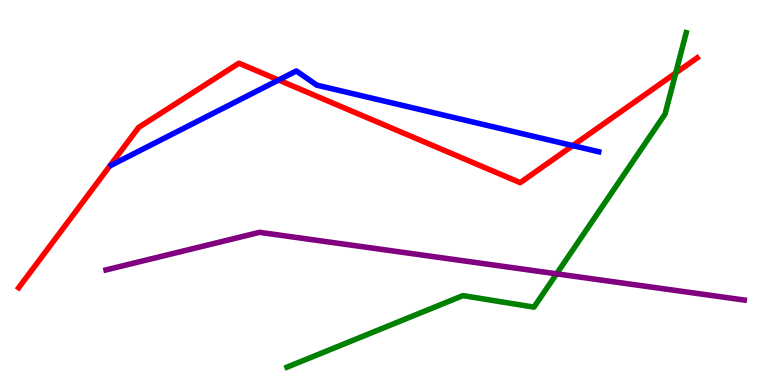[{'lines': ['blue', 'red'], 'intersections': [{'x': 3.59, 'y': 7.92}, {'x': 7.39, 'y': 6.22}]}, {'lines': ['green', 'red'], 'intersections': [{'x': 8.72, 'y': 8.1}]}, {'lines': ['purple', 'red'], 'intersections': []}, {'lines': ['blue', 'green'], 'intersections': []}, {'lines': ['blue', 'purple'], 'intersections': []}, {'lines': ['green', 'purple'], 'intersections': [{'x': 7.18, 'y': 2.89}]}]